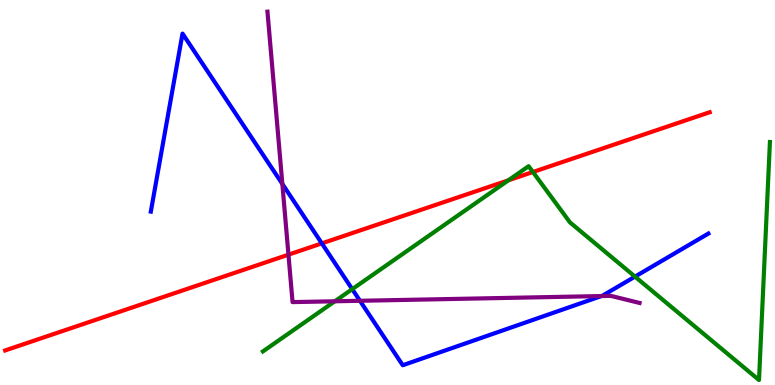[{'lines': ['blue', 'red'], 'intersections': [{'x': 4.15, 'y': 3.68}]}, {'lines': ['green', 'red'], 'intersections': [{'x': 6.56, 'y': 5.32}, {'x': 6.88, 'y': 5.53}]}, {'lines': ['purple', 'red'], 'intersections': [{'x': 3.72, 'y': 3.39}]}, {'lines': ['blue', 'green'], 'intersections': [{'x': 4.54, 'y': 2.49}, {'x': 8.19, 'y': 2.82}]}, {'lines': ['blue', 'purple'], 'intersections': [{'x': 3.64, 'y': 5.22}, {'x': 4.64, 'y': 2.19}, {'x': 7.76, 'y': 2.31}]}, {'lines': ['green', 'purple'], 'intersections': [{'x': 4.32, 'y': 2.17}]}]